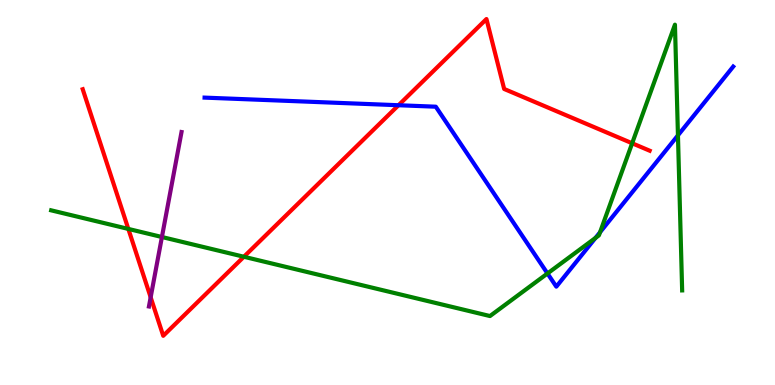[{'lines': ['blue', 'red'], 'intersections': [{'x': 5.14, 'y': 7.27}]}, {'lines': ['green', 'red'], 'intersections': [{'x': 1.66, 'y': 4.05}, {'x': 3.15, 'y': 3.33}, {'x': 8.16, 'y': 6.28}]}, {'lines': ['purple', 'red'], 'intersections': [{'x': 1.94, 'y': 2.28}]}, {'lines': ['blue', 'green'], 'intersections': [{'x': 7.06, 'y': 2.9}, {'x': 7.68, 'y': 3.82}, {'x': 7.74, 'y': 3.97}, {'x': 8.75, 'y': 6.48}]}, {'lines': ['blue', 'purple'], 'intersections': []}, {'lines': ['green', 'purple'], 'intersections': [{'x': 2.09, 'y': 3.84}]}]